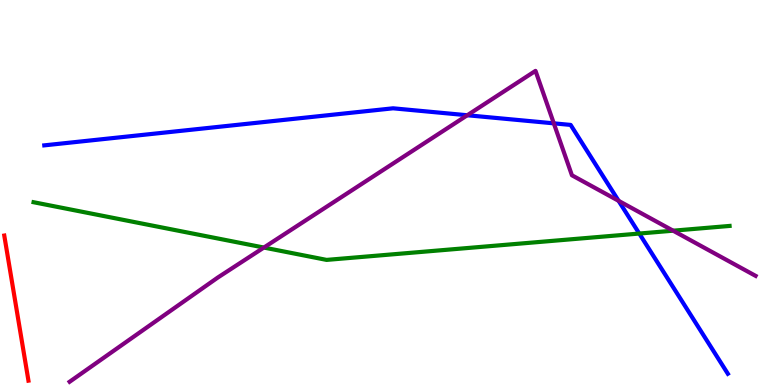[{'lines': ['blue', 'red'], 'intersections': []}, {'lines': ['green', 'red'], 'intersections': []}, {'lines': ['purple', 'red'], 'intersections': []}, {'lines': ['blue', 'green'], 'intersections': [{'x': 8.25, 'y': 3.93}]}, {'lines': ['blue', 'purple'], 'intersections': [{'x': 6.03, 'y': 7.01}, {'x': 7.15, 'y': 6.8}, {'x': 7.98, 'y': 4.78}]}, {'lines': ['green', 'purple'], 'intersections': [{'x': 3.4, 'y': 3.57}, {'x': 8.69, 'y': 4.01}]}]